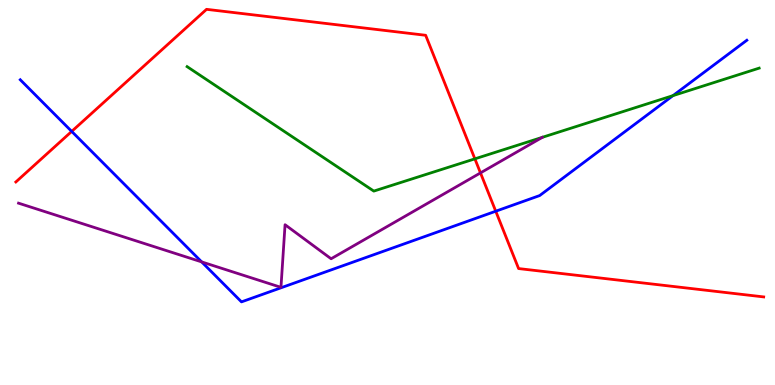[{'lines': ['blue', 'red'], 'intersections': [{'x': 0.925, 'y': 6.59}, {'x': 6.4, 'y': 4.51}]}, {'lines': ['green', 'red'], 'intersections': [{'x': 6.13, 'y': 5.87}]}, {'lines': ['purple', 'red'], 'intersections': [{'x': 6.2, 'y': 5.51}]}, {'lines': ['blue', 'green'], 'intersections': [{'x': 8.68, 'y': 7.52}]}, {'lines': ['blue', 'purple'], 'intersections': [{'x': 2.6, 'y': 3.2}]}, {'lines': ['green', 'purple'], 'intersections': []}]